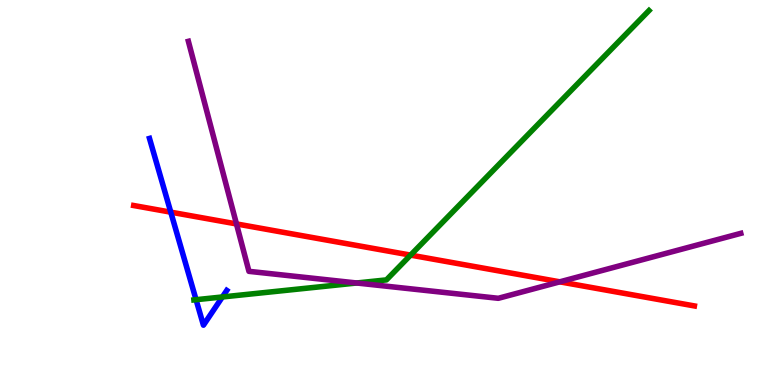[{'lines': ['blue', 'red'], 'intersections': [{'x': 2.2, 'y': 4.49}]}, {'lines': ['green', 'red'], 'intersections': [{'x': 5.3, 'y': 3.37}]}, {'lines': ['purple', 'red'], 'intersections': [{'x': 3.05, 'y': 4.18}, {'x': 7.22, 'y': 2.68}]}, {'lines': ['blue', 'green'], 'intersections': [{'x': 2.53, 'y': 2.22}, {'x': 2.87, 'y': 2.29}]}, {'lines': ['blue', 'purple'], 'intersections': []}, {'lines': ['green', 'purple'], 'intersections': [{'x': 4.6, 'y': 2.65}]}]